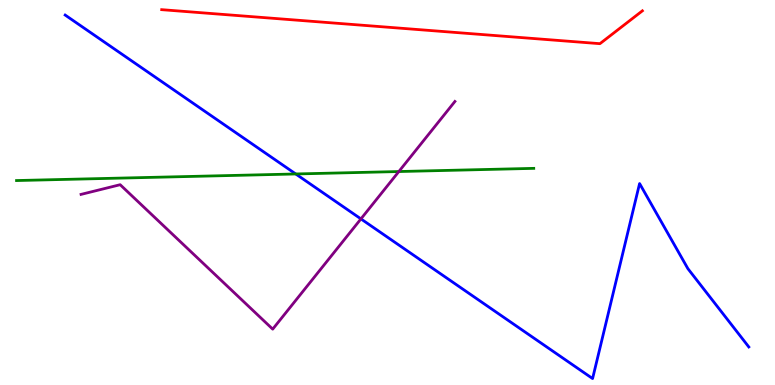[{'lines': ['blue', 'red'], 'intersections': []}, {'lines': ['green', 'red'], 'intersections': []}, {'lines': ['purple', 'red'], 'intersections': []}, {'lines': ['blue', 'green'], 'intersections': [{'x': 3.82, 'y': 5.48}]}, {'lines': ['blue', 'purple'], 'intersections': [{'x': 4.66, 'y': 4.31}]}, {'lines': ['green', 'purple'], 'intersections': [{'x': 5.15, 'y': 5.54}]}]